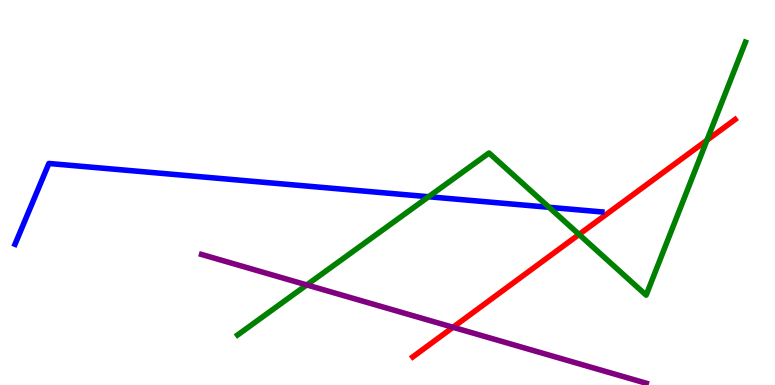[{'lines': ['blue', 'red'], 'intersections': []}, {'lines': ['green', 'red'], 'intersections': [{'x': 7.47, 'y': 3.91}, {'x': 9.12, 'y': 6.36}]}, {'lines': ['purple', 'red'], 'intersections': [{'x': 5.85, 'y': 1.5}]}, {'lines': ['blue', 'green'], 'intersections': [{'x': 5.53, 'y': 4.89}, {'x': 7.08, 'y': 4.62}]}, {'lines': ['blue', 'purple'], 'intersections': []}, {'lines': ['green', 'purple'], 'intersections': [{'x': 3.96, 'y': 2.6}]}]